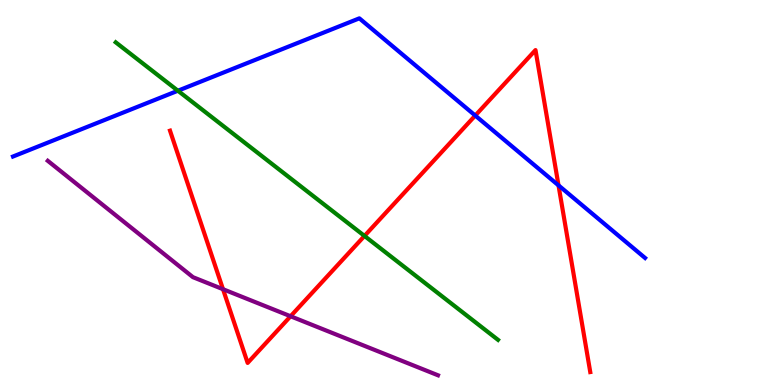[{'lines': ['blue', 'red'], 'intersections': [{'x': 6.13, 'y': 7.0}, {'x': 7.21, 'y': 5.19}]}, {'lines': ['green', 'red'], 'intersections': [{'x': 4.7, 'y': 3.87}]}, {'lines': ['purple', 'red'], 'intersections': [{'x': 2.88, 'y': 2.49}, {'x': 3.75, 'y': 1.79}]}, {'lines': ['blue', 'green'], 'intersections': [{'x': 2.3, 'y': 7.64}]}, {'lines': ['blue', 'purple'], 'intersections': []}, {'lines': ['green', 'purple'], 'intersections': []}]